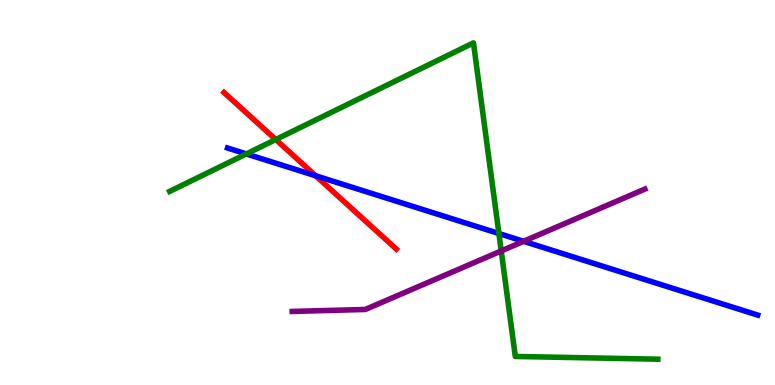[{'lines': ['blue', 'red'], 'intersections': [{'x': 4.07, 'y': 5.43}]}, {'lines': ['green', 'red'], 'intersections': [{'x': 3.56, 'y': 6.38}]}, {'lines': ['purple', 'red'], 'intersections': []}, {'lines': ['blue', 'green'], 'intersections': [{'x': 3.18, 'y': 6.0}, {'x': 6.44, 'y': 3.93}]}, {'lines': ['blue', 'purple'], 'intersections': [{'x': 6.76, 'y': 3.73}]}, {'lines': ['green', 'purple'], 'intersections': [{'x': 6.47, 'y': 3.48}]}]